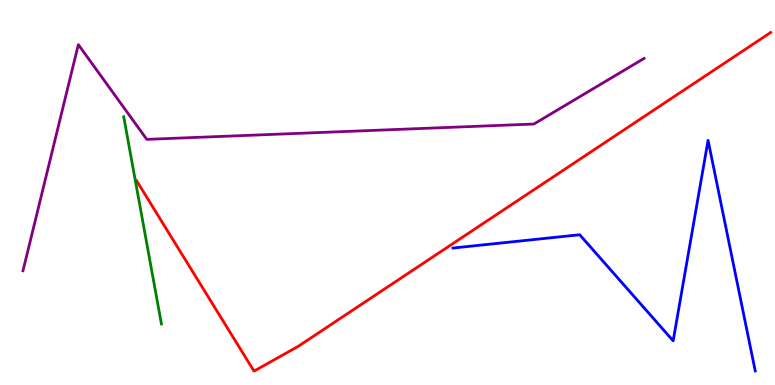[{'lines': ['blue', 'red'], 'intersections': []}, {'lines': ['green', 'red'], 'intersections': []}, {'lines': ['purple', 'red'], 'intersections': []}, {'lines': ['blue', 'green'], 'intersections': []}, {'lines': ['blue', 'purple'], 'intersections': []}, {'lines': ['green', 'purple'], 'intersections': []}]